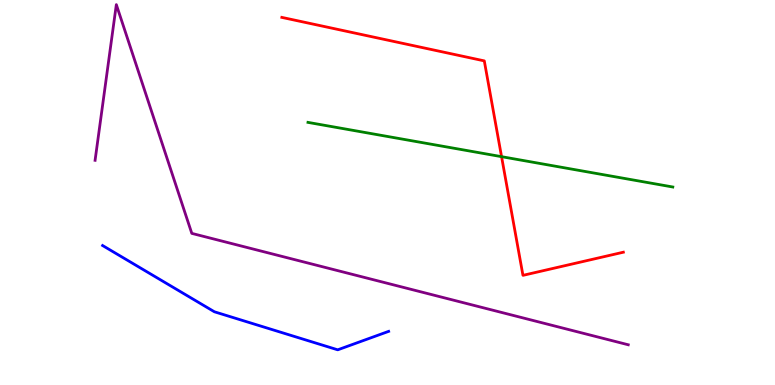[{'lines': ['blue', 'red'], 'intersections': []}, {'lines': ['green', 'red'], 'intersections': [{'x': 6.47, 'y': 5.93}]}, {'lines': ['purple', 'red'], 'intersections': []}, {'lines': ['blue', 'green'], 'intersections': []}, {'lines': ['blue', 'purple'], 'intersections': []}, {'lines': ['green', 'purple'], 'intersections': []}]